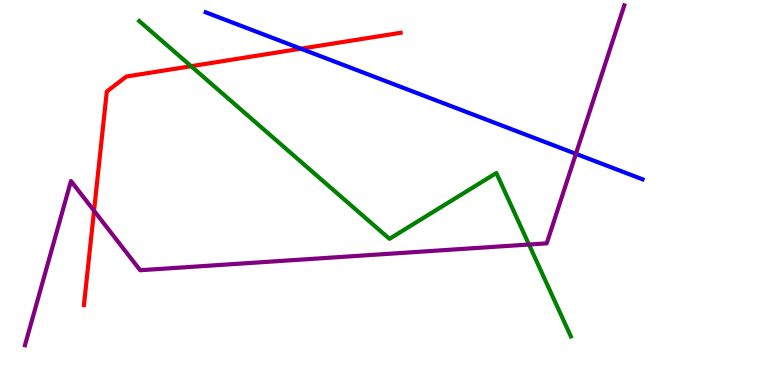[{'lines': ['blue', 'red'], 'intersections': [{'x': 3.88, 'y': 8.74}]}, {'lines': ['green', 'red'], 'intersections': [{'x': 2.47, 'y': 8.28}]}, {'lines': ['purple', 'red'], 'intersections': [{'x': 1.21, 'y': 4.53}]}, {'lines': ['blue', 'green'], 'intersections': []}, {'lines': ['blue', 'purple'], 'intersections': [{'x': 7.43, 'y': 6.0}]}, {'lines': ['green', 'purple'], 'intersections': [{'x': 6.83, 'y': 3.65}]}]